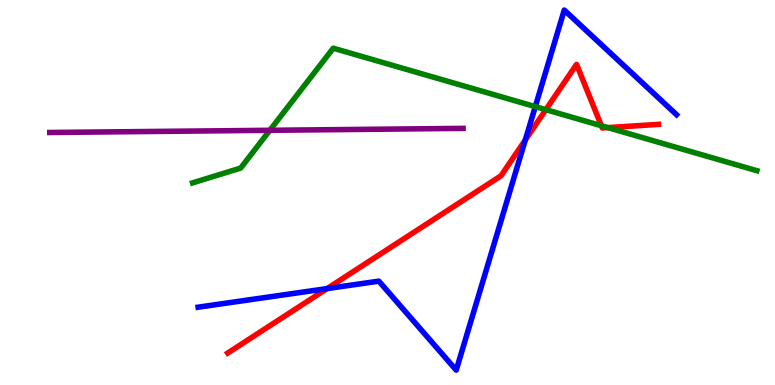[{'lines': ['blue', 'red'], 'intersections': [{'x': 4.22, 'y': 2.5}, {'x': 6.78, 'y': 6.36}]}, {'lines': ['green', 'red'], 'intersections': [{'x': 7.04, 'y': 7.15}, {'x': 7.76, 'y': 6.73}, {'x': 7.84, 'y': 6.69}]}, {'lines': ['purple', 'red'], 'intersections': []}, {'lines': ['blue', 'green'], 'intersections': [{'x': 6.91, 'y': 7.23}]}, {'lines': ['blue', 'purple'], 'intersections': []}, {'lines': ['green', 'purple'], 'intersections': [{'x': 3.48, 'y': 6.62}]}]